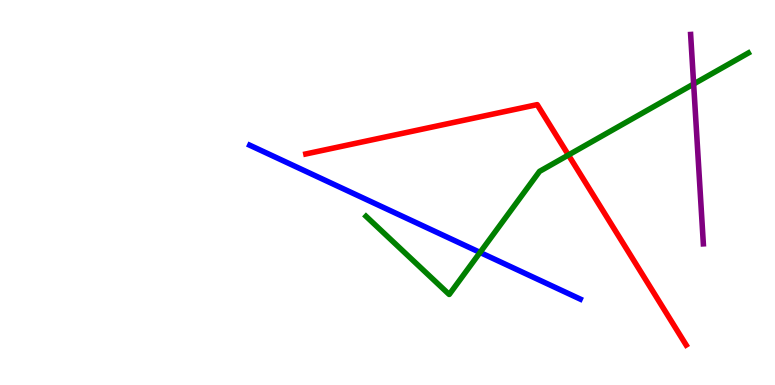[{'lines': ['blue', 'red'], 'intersections': []}, {'lines': ['green', 'red'], 'intersections': [{'x': 7.33, 'y': 5.97}]}, {'lines': ['purple', 'red'], 'intersections': []}, {'lines': ['blue', 'green'], 'intersections': [{'x': 6.19, 'y': 3.44}]}, {'lines': ['blue', 'purple'], 'intersections': []}, {'lines': ['green', 'purple'], 'intersections': [{'x': 8.95, 'y': 7.82}]}]